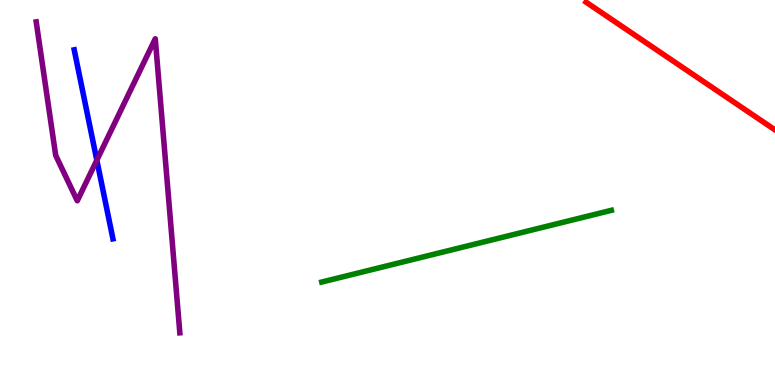[{'lines': ['blue', 'red'], 'intersections': []}, {'lines': ['green', 'red'], 'intersections': []}, {'lines': ['purple', 'red'], 'intersections': []}, {'lines': ['blue', 'green'], 'intersections': []}, {'lines': ['blue', 'purple'], 'intersections': [{'x': 1.25, 'y': 5.84}]}, {'lines': ['green', 'purple'], 'intersections': []}]